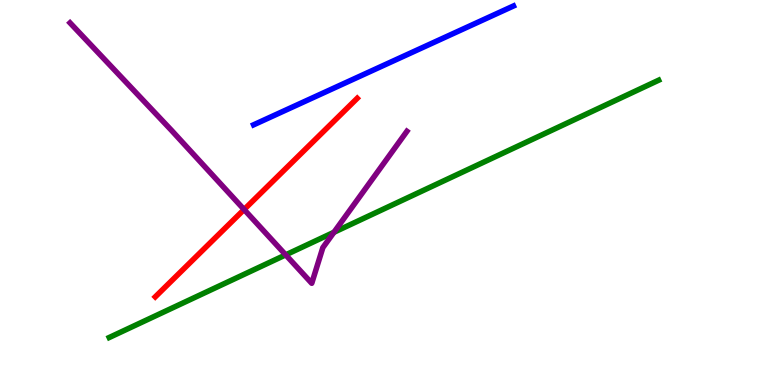[{'lines': ['blue', 'red'], 'intersections': []}, {'lines': ['green', 'red'], 'intersections': []}, {'lines': ['purple', 'red'], 'intersections': [{'x': 3.15, 'y': 4.56}]}, {'lines': ['blue', 'green'], 'intersections': []}, {'lines': ['blue', 'purple'], 'intersections': []}, {'lines': ['green', 'purple'], 'intersections': [{'x': 3.69, 'y': 3.38}, {'x': 4.31, 'y': 3.97}]}]